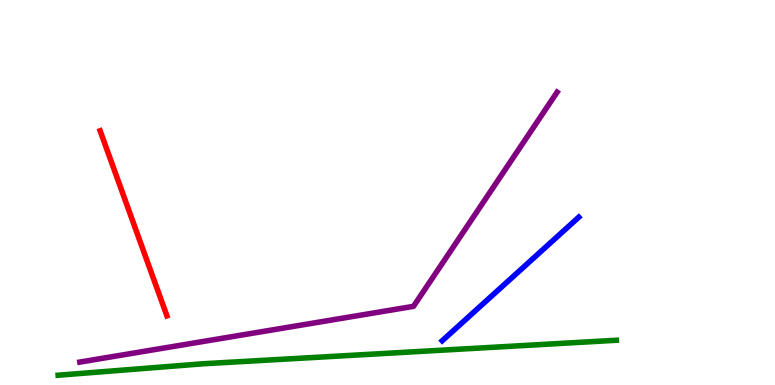[{'lines': ['blue', 'red'], 'intersections': []}, {'lines': ['green', 'red'], 'intersections': []}, {'lines': ['purple', 'red'], 'intersections': []}, {'lines': ['blue', 'green'], 'intersections': []}, {'lines': ['blue', 'purple'], 'intersections': []}, {'lines': ['green', 'purple'], 'intersections': []}]